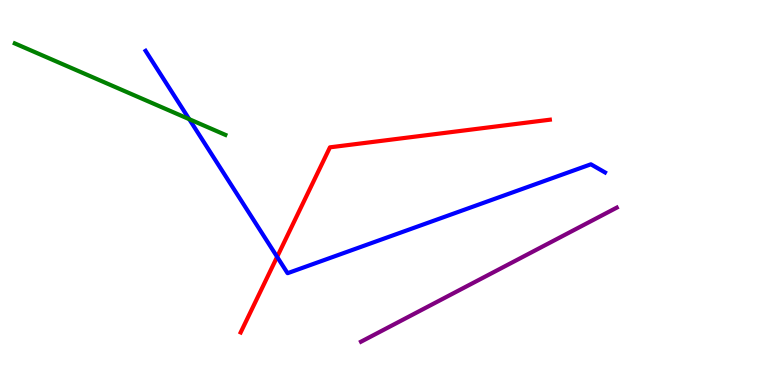[{'lines': ['blue', 'red'], 'intersections': [{'x': 3.58, 'y': 3.33}]}, {'lines': ['green', 'red'], 'intersections': []}, {'lines': ['purple', 'red'], 'intersections': []}, {'lines': ['blue', 'green'], 'intersections': [{'x': 2.44, 'y': 6.9}]}, {'lines': ['blue', 'purple'], 'intersections': []}, {'lines': ['green', 'purple'], 'intersections': []}]